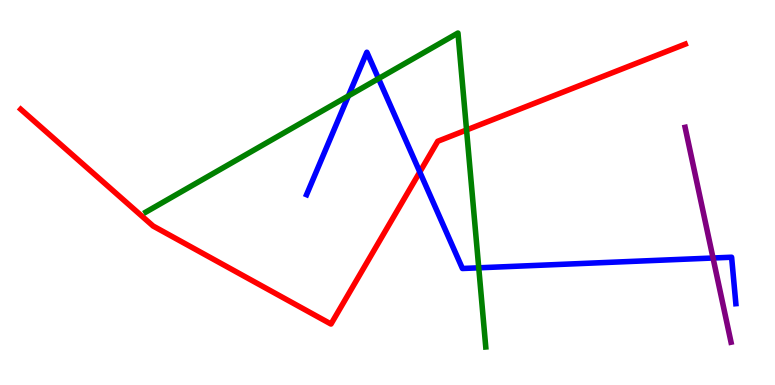[{'lines': ['blue', 'red'], 'intersections': [{'x': 5.42, 'y': 5.53}]}, {'lines': ['green', 'red'], 'intersections': [{'x': 6.02, 'y': 6.62}]}, {'lines': ['purple', 'red'], 'intersections': []}, {'lines': ['blue', 'green'], 'intersections': [{'x': 4.5, 'y': 7.51}, {'x': 4.88, 'y': 7.96}, {'x': 6.18, 'y': 3.04}]}, {'lines': ['blue', 'purple'], 'intersections': [{'x': 9.2, 'y': 3.3}]}, {'lines': ['green', 'purple'], 'intersections': []}]